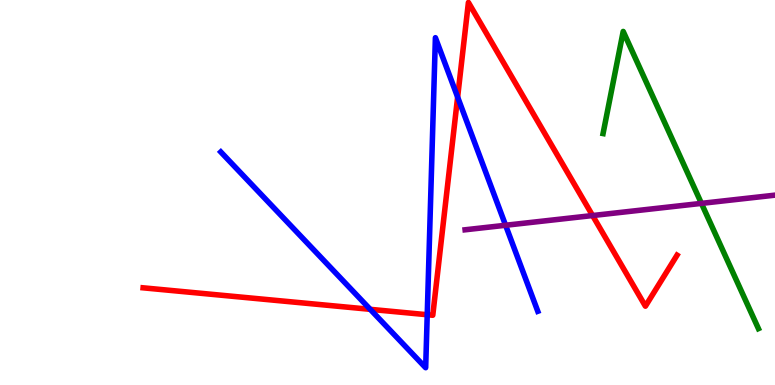[{'lines': ['blue', 'red'], 'intersections': [{'x': 4.78, 'y': 1.97}, {'x': 5.51, 'y': 1.83}, {'x': 5.9, 'y': 7.48}]}, {'lines': ['green', 'red'], 'intersections': []}, {'lines': ['purple', 'red'], 'intersections': [{'x': 7.65, 'y': 4.4}]}, {'lines': ['blue', 'green'], 'intersections': []}, {'lines': ['blue', 'purple'], 'intersections': [{'x': 6.52, 'y': 4.15}]}, {'lines': ['green', 'purple'], 'intersections': [{'x': 9.05, 'y': 4.72}]}]